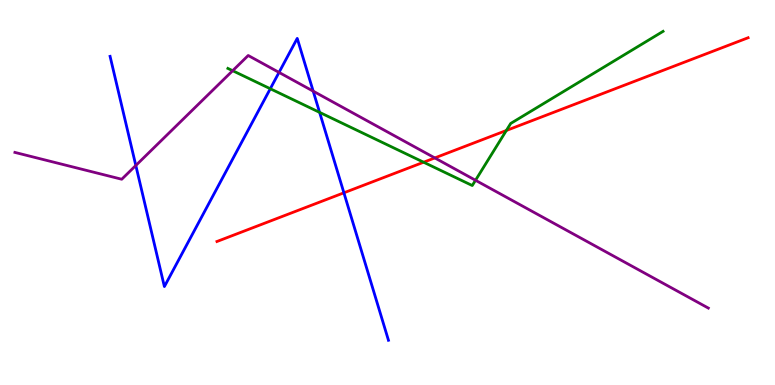[{'lines': ['blue', 'red'], 'intersections': [{'x': 4.44, 'y': 4.99}]}, {'lines': ['green', 'red'], 'intersections': [{'x': 5.47, 'y': 5.79}, {'x': 6.53, 'y': 6.61}]}, {'lines': ['purple', 'red'], 'intersections': [{'x': 5.61, 'y': 5.9}]}, {'lines': ['blue', 'green'], 'intersections': [{'x': 3.49, 'y': 7.7}, {'x': 4.12, 'y': 7.08}]}, {'lines': ['blue', 'purple'], 'intersections': [{'x': 1.75, 'y': 5.7}, {'x': 3.6, 'y': 8.12}, {'x': 4.04, 'y': 7.63}]}, {'lines': ['green', 'purple'], 'intersections': [{'x': 3.0, 'y': 8.16}, {'x': 6.14, 'y': 5.32}]}]